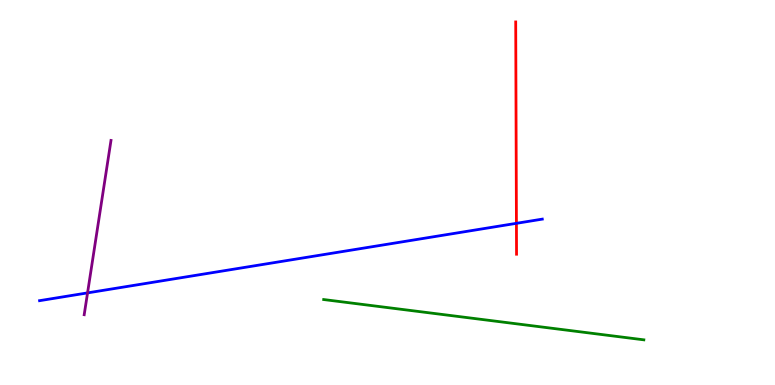[{'lines': ['blue', 'red'], 'intersections': [{'x': 6.66, 'y': 4.2}]}, {'lines': ['green', 'red'], 'intersections': []}, {'lines': ['purple', 'red'], 'intersections': []}, {'lines': ['blue', 'green'], 'intersections': []}, {'lines': ['blue', 'purple'], 'intersections': [{'x': 1.13, 'y': 2.39}]}, {'lines': ['green', 'purple'], 'intersections': []}]